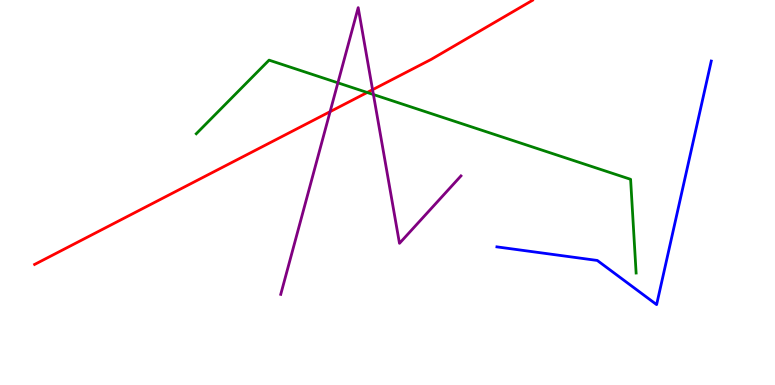[{'lines': ['blue', 'red'], 'intersections': []}, {'lines': ['green', 'red'], 'intersections': [{'x': 4.74, 'y': 7.6}]}, {'lines': ['purple', 'red'], 'intersections': [{'x': 4.26, 'y': 7.1}, {'x': 4.81, 'y': 7.67}]}, {'lines': ['blue', 'green'], 'intersections': []}, {'lines': ['blue', 'purple'], 'intersections': []}, {'lines': ['green', 'purple'], 'intersections': [{'x': 4.36, 'y': 7.85}, {'x': 4.82, 'y': 7.54}]}]